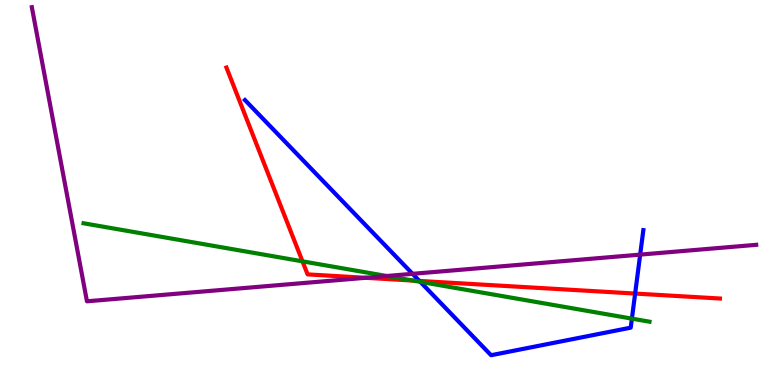[{'lines': ['blue', 'red'], 'intersections': [{'x': 5.41, 'y': 2.7}, {'x': 8.2, 'y': 2.38}]}, {'lines': ['green', 'red'], 'intersections': [{'x': 3.9, 'y': 3.21}, {'x': 5.33, 'y': 2.71}]}, {'lines': ['purple', 'red'], 'intersections': [{'x': 4.72, 'y': 2.78}]}, {'lines': ['blue', 'green'], 'intersections': [{'x': 5.42, 'y': 2.68}, {'x': 8.15, 'y': 1.72}]}, {'lines': ['blue', 'purple'], 'intersections': [{'x': 5.32, 'y': 2.89}, {'x': 8.26, 'y': 3.39}]}, {'lines': ['green', 'purple'], 'intersections': [{'x': 4.99, 'y': 2.83}]}]